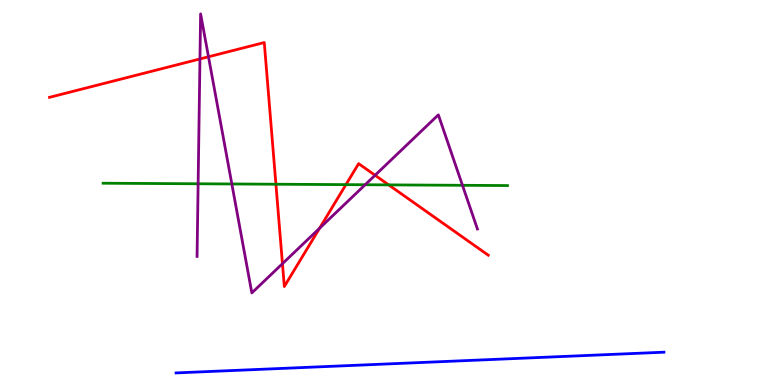[{'lines': ['blue', 'red'], 'intersections': []}, {'lines': ['green', 'red'], 'intersections': [{'x': 3.56, 'y': 5.21}, {'x': 4.46, 'y': 5.2}, {'x': 5.02, 'y': 5.2}]}, {'lines': ['purple', 'red'], 'intersections': [{'x': 2.58, 'y': 8.47}, {'x': 2.69, 'y': 8.53}, {'x': 3.64, 'y': 3.15}, {'x': 4.12, 'y': 4.07}, {'x': 4.84, 'y': 5.45}]}, {'lines': ['blue', 'green'], 'intersections': []}, {'lines': ['blue', 'purple'], 'intersections': []}, {'lines': ['green', 'purple'], 'intersections': [{'x': 2.56, 'y': 5.23}, {'x': 2.99, 'y': 5.22}, {'x': 4.71, 'y': 5.2}, {'x': 5.97, 'y': 5.19}]}]